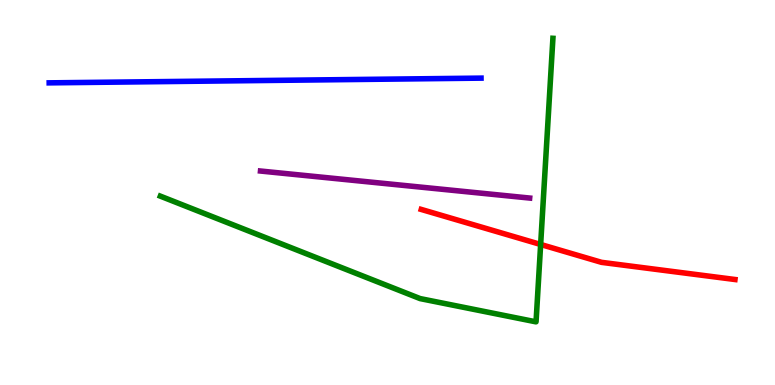[{'lines': ['blue', 'red'], 'intersections': []}, {'lines': ['green', 'red'], 'intersections': [{'x': 6.98, 'y': 3.65}]}, {'lines': ['purple', 'red'], 'intersections': []}, {'lines': ['blue', 'green'], 'intersections': []}, {'lines': ['blue', 'purple'], 'intersections': []}, {'lines': ['green', 'purple'], 'intersections': []}]